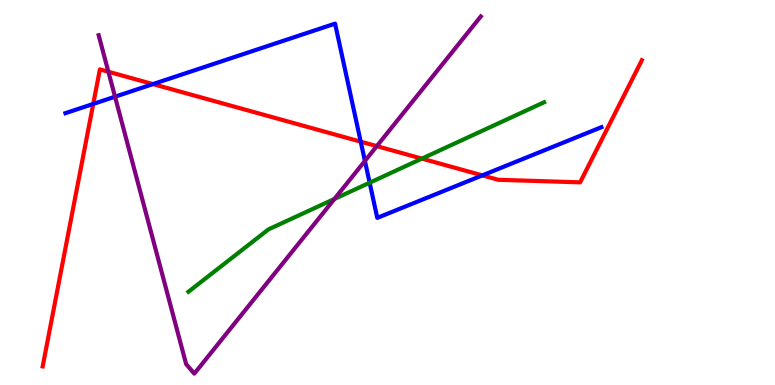[{'lines': ['blue', 'red'], 'intersections': [{'x': 1.2, 'y': 7.3}, {'x': 1.97, 'y': 7.82}, {'x': 4.65, 'y': 6.32}, {'x': 6.22, 'y': 5.44}]}, {'lines': ['green', 'red'], 'intersections': [{'x': 5.44, 'y': 5.88}]}, {'lines': ['purple', 'red'], 'intersections': [{'x': 1.4, 'y': 8.14}, {'x': 4.86, 'y': 6.2}]}, {'lines': ['blue', 'green'], 'intersections': [{'x': 4.77, 'y': 5.25}]}, {'lines': ['blue', 'purple'], 'intersections': [{'x': 1.48, 'y': 7.49}, {'x': 4.71, 'y': 5.82}]}, {'lines': ['green', 'purple'], 'intersections': [{'x': 4.31, 'y': 4.83}]}]